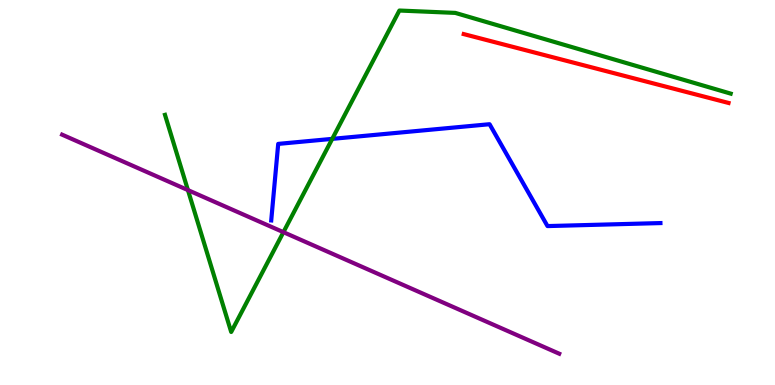[{'lines': ['blue', 'red'], 'intersections': []}, {'lines': ['green', 'red'], 'intersections': []}, {'lines': ['purple', 'red'], 'intersections': []}, {'lines': ['blue', 'green'], 'intersections': [{'x': 4.29, 'y': 6.39}]}, {'lines': ['blue', 'purple'], 'intersections': []}, {'lines': ['green', 'purple'], 'intersections': [{'x': 2.42, 'y': 5.06}, {'x': 3.66, 'y': 3.97}]}]